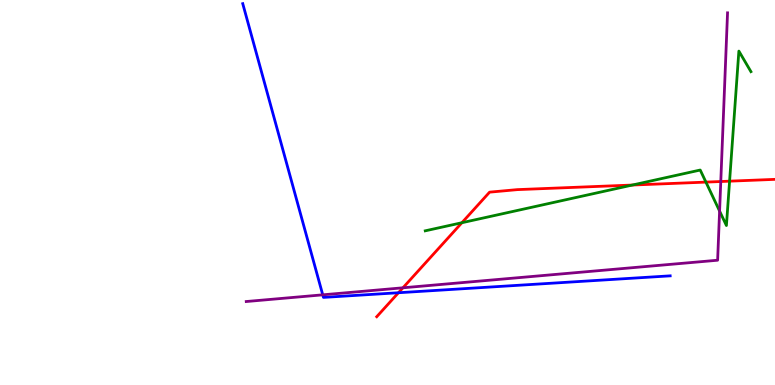[{'lines': ['blue', 'red'], 'intersections': [{'x': 5.14, 'y': 2.4}]}, {'lines': ['green', 'red'], 'intersections': [{'x': 5.96, 'y': 4.22}, {'x': 8.16, 'y': 5.19}, {'x': 9.11, 'y': 5.27}, {'x': 9.41, 'y': 5.29}]}, {'lines': ['purple', 'red'], 'intersections': [{'x': 5.2, 'y': 2.52}, {'x': 9.3, 'y': 5.29}]}, {'lines': ['blue', 'green'], 'intersections': []}, {'lines': ['blue', 'purple'], 'intersections': [{'x': 4.16, 'y': 2.34}]}, {'lines': ['green', 'purple'], 'intersections': [{'x': 9.29, 'y': 4.52}]}]